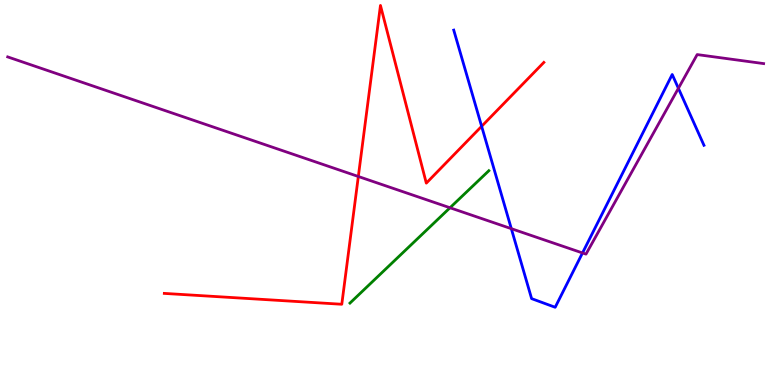[{'lines': ['blue', 'red'], 'intersections': [{'x': 6.21, 'y': 6.72}]}, {'lines': ['green', 'red'], 'intersections': []}, {'lines': ['purple', 'red'], 'intersections': [{'x': 4.62, 'y': 5.42}]}, {'lines': ['blue', 'green'], 'intersections': []}, {'lines': ['blue', 'purple'], 'intersections': [{'x': 6.6, 'y': 4.06}, {'x': 7.52, 'y': 3.43}, {'x': 8.75, 'y': 7.71}]}, {'lines': ['green', 'purple'], 'intersections': [{'x': 5.81, 'y': 4.6}]}]